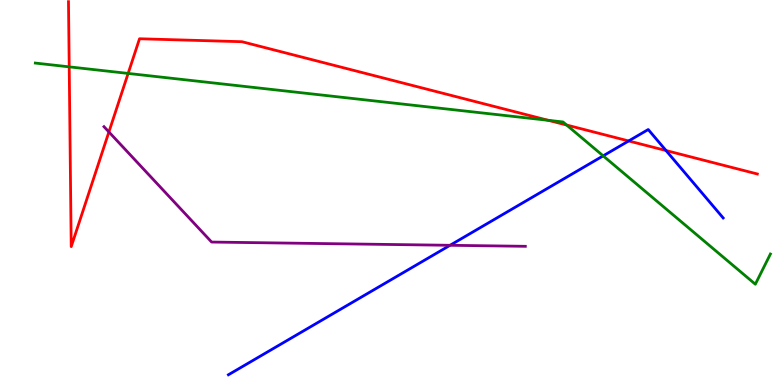[{'lines': ['blue', 'red'], 'intersections': [{'x': 8.11, 'y': 6.34}, {'x': 8.59, 'y': 6.09}]}, {'lines': ['green', 'red'], 'intersections': [{'x': 0.893, 'y': 8.26}, {'x': 1.65, 'y': 8.09}, {'x': 7.07, 'y': 6.87}, {'x': 7.31, 'y': 6.75}]}, {'lines': ['purple', 'red'], 'intersections': [{'x': 1.41, 'y': 6.57}]}, {'lines': ['blue', 'green'], 'intersections': [{'x': 7.78, 'y': 5.95}]}, {'lines': ['blue', 'purple'], 'intersections': [{'x': 5.81, 'y': 3.63}]}, {'lines': ['green', 'purple'], 'intersections': []}]